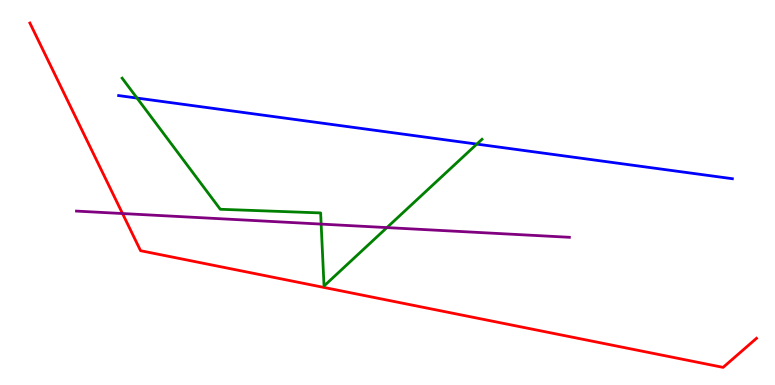[{'lines': ['blue', 'red'], 'intersections': []}, {'lines': ['green', 'red'], 'intersections': []}, {'lines': ['purple', 'red'], 'intersections': [{'x': 1.58, 'y': 4.45}]}, {'lines': ['blue', 'green'], 'intersections': [{'x': 1.77, 'y': 7.45}, {'x': 6.15, 'y': 6.26}]}, {'lines': ['blue', 'purple'], 'intersections': []}, {'lines': ['green', 'purple'], 'intersections': [{'x': 4.14, 'y': 4.18}, {'x': 4.99, 'y': 4.09}]}]